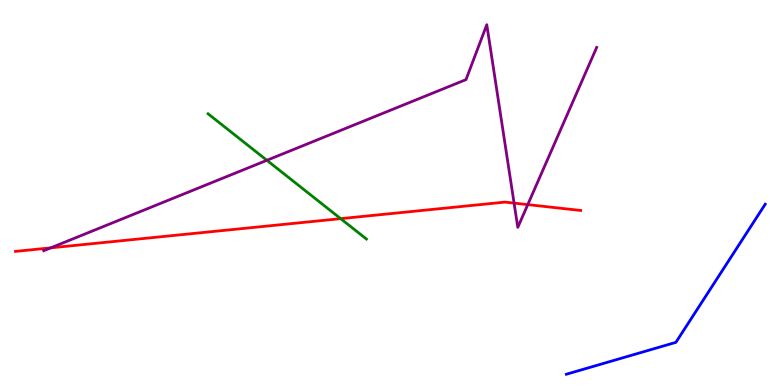[{'lines': ['blue', 'red'], 'intersections': []}, {'lines': ['green', 'red'], 'intersections': [{'x': 4.4, 'y': 4.32}]}, {'lines': ['purple', 'red'], 'intersections': [{'x': 0.655, 'y': 3.56}, {'x': 6.63, 'y': 4.72}, {'x': 6.81, 'y': 4.69}]}, {'lines': ['blue', 'green'], 'intersections': []}, {'lines': ['blue', 'purple'], 'intersections': []}, {'lines': ['green', 'purple'], 'intersections': [{'x': 3.44, 'y': 5.84}]}]